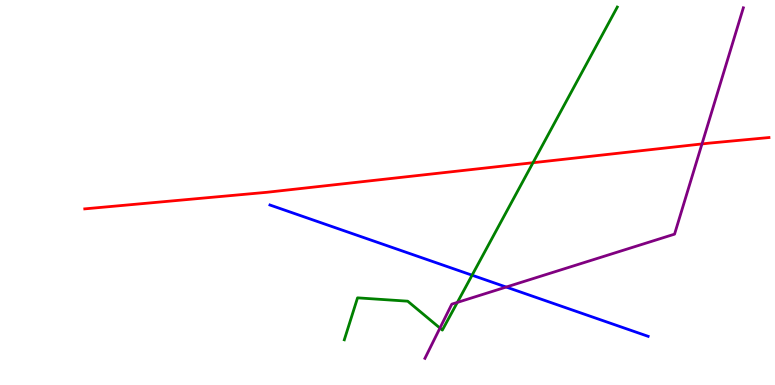[{'lines': ['blue', 'red'], 'intersections': []}, {'lines': ['green', 'red'], 'intersections': [{'x': 6.88, 'y': 5.77}]}, {'lines': ['purple', 'red'], 'intersections': [{'x': 9.06, 'y': 6.26}]}, {'lines': ['blue', 'green'], 'intersections': [{'x': 6.09, 'y': 2.85}]}, {'lines': ['blue', 'purple'], 'intersections': [{'x': 6.53, 'y': 2.54}]}, {'lines': ['green', 'purple'], 'intersections': [{'x': 5.68, 'y': 1.48}, {'x': 5.9, 'y': 2.15}]}]